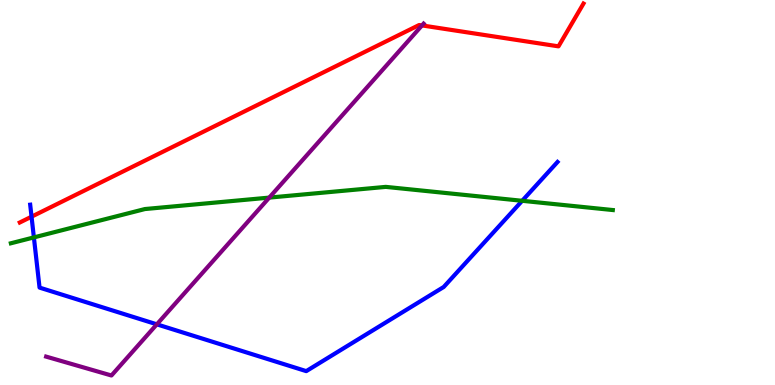[{'lines': ['blue', 'red'], 'intersections': [{'x': 0.407, 'y': 4.37}]}, {'lines': ['green', 'red'], 'intersections': []}, {'lines': ['purple', 'red'], 'intersections': [{'x': 5.45, 'y': 9.34}]}, {'lines': ['blue', 'green'], 'intersections': [{'x': 0.437, 'y': 3.83}, {'x': 6.74, 'y': 4.78}]}, {'lines': ['blue', 'purple'], 'intersections': [{'x': 2.02, 'y': 1.58}]}, {'lines': ['green', 'purple'], 'intersections': [{'x': 3.47, 'y': 4.87}]}]